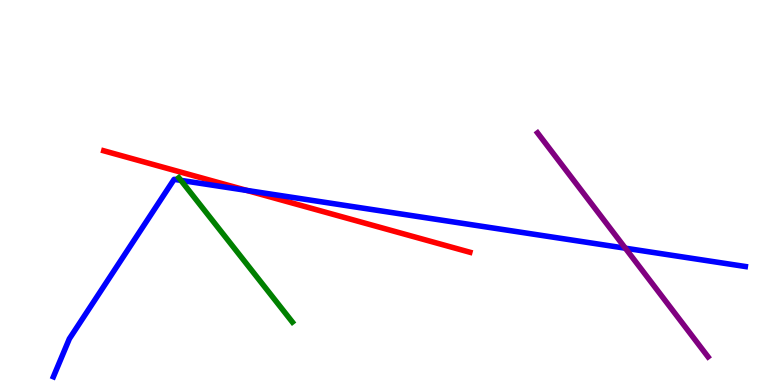[{'lines': ['blue', 'red'], 'intersections': [{'x': 3.18, 'y': 5.05}]}, {'lines': ['green', 'red'], 'intersections': []}, {'lines': ['purple', 'red'], 'intersections': []}, {'lines': ['blue', 'green'], 'intersections': [{'x': 2.33, 'y': 5.32}]}, {'lines': ['blue', 'purple'], 'intersections': [{'x': 8.07, 'y': 3.55}]}, {'lines': ['green', 'purple'], 'intersections': []}]